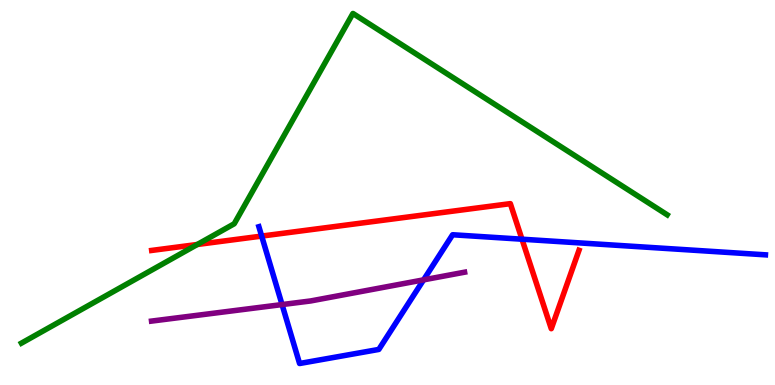[{'lines': ['blue', 'red'], 'intersections': [{'x': 3.38, 'y': 3.87}, {'x': 6.74, 'y': 3.79}]}, {'lines': ['green', 'red'], 'intersections': [{'x': 2.55, 'y': 3.65}]}, {'lines': ['purple', 'red'], 'intersections': []}, {'lines': ['blue', 'green'], 'intersections': []}, {'lines': ['blue', 'purple'], 'intersections': [{'x': 3.64, 'y': 2.09}, {'x': 5.47, 'y': 2.73}]}, {'lines': ['green', 'purple'], 'intersections': []}]